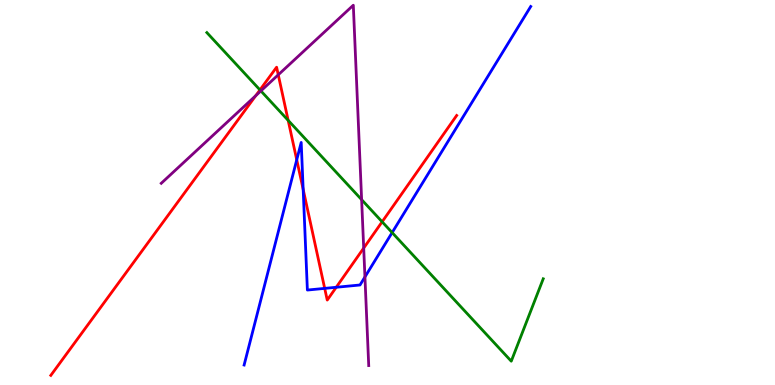[{'lines': ['blue', 'red'], 'intersections': [{'x': 3.83, 'y': 5.85}, {'x': 3.91, 'y': 5.08}, {'x': 4.19, 'y': 2.51}, {'x': 4.34, 'y': 2.54}]}, {'lines': ['green', 'red'], 'intersections': [{'x': 3.35, 'y': 7.66}, {'x': 3.72, 'y': 6.87}, {'x': 4.93, 'y': 4.24}]}, {'lines': ['purple', 'red'], 'intersections': [{'x': 3.3, 'y': 7.51}, {'x': 3.59, 'y': 8.06}, {'x': 4.69, 'y': 3.56}]}, {'lines': ['blue', 'green'], 'intersections': [{'x': 5.06, 'y': 3.96}]}, {'lines': ['blue', 'purple'], 'intersections': [{'x': 4.71, 'y': 2.81}]}, {'lines': ['green', 'purple'], 'intersections': [{'x': 3.37, 'y': 7.64}, {'x': 4.67, 'y': 4.81}]}]